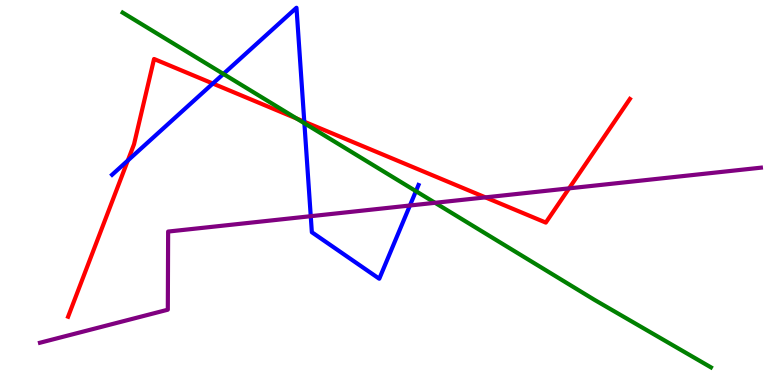[{'lines': ['blue', 'red'], 'intersections': [{'x': 1.65, 'y': 5.83}, {'x': 2.75, 'y': 7.83}, {'x': 3.93, 'y': 6.84}]}, {'lines': ['green', 'red'], 'intersections': [{'x': 3.83, 'y': 6.92}]}, {'lines': ['purple', 'red'], 'intersections': [{'x': 6.26, 'y': 4.87}, {'x': 7.34, 'y': 5.11}]}, {'lines': ['blue', 'green'], 'intersections': [{'x': 2.88, 'y': 8.08}, {'x': 3.93, 'y': 6.8}, {'x': 5.37, 'y': 5.03}]}, {'lines': ['blue', 'purple'], 'intersections': [{'x': 4.01, 'y': 4.38}, {'x': 5.29, 'y': 4.66}]}, {'lines': ['green', 'purple'], 'intersections': [{'x': 5.61, 'y': 4.73}]}]